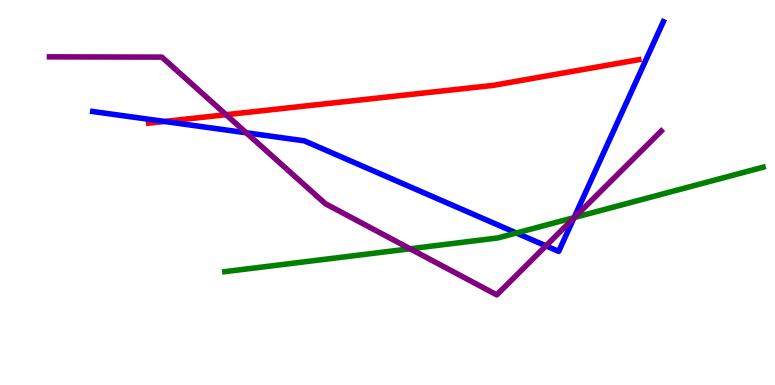[{'lines': ['blue', 'red'], 'intersections': [{'x': 2.12, 'y': 6.85}]}, {'lines': ['green', 'red'], 'intersections': []}, {'lines': ['purple', 'red'], 'intersections': [{'x': 2.92, 'y': 7.02}]}, {'lines': ['blue', 'green'], 'intersections': [{'x': 6.66, 'y': 3.95}, {'x': 7.41, 'y': 4.35}]}, {'lines': ['blue', 'purple'], 'intersections': [{'x': 3.18, 'y': 6.55}, {'x': 7.04, 'y': 3.61}, {'x': 7.4, 'y': 4.34}]}, {'lines': ['green', 'purple'], 'intersections': [{'x': 5.29, 'y': 3.54}, {'x': 7.41, 'y': 4.35}]}]